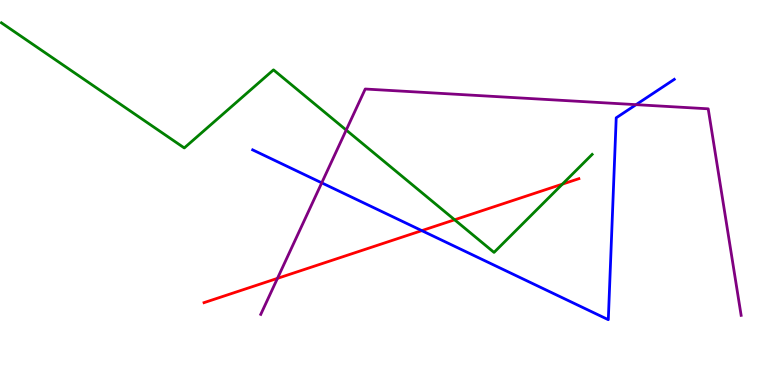[{'lines': ['blue', 'red'], 'intersections': [{'x': 5.44, 'y': 4.01}]}, {'lines': ['green', 'red'], 'intersections': [{'x': 5.87, 'y': 4.29}, {'x': 7.26, 'y': 5.22}]}, {'lines': ['purple', 'red'], 'intersections': [{'x': 3.58, 'y': 2.77}]}, {'lines': ['blue', 'green'], 'intersections': []}, {'lines': ['blue', 'purple'], 'intersections': [{'x': 4.15, 'y': 5.25}, {'x': 8.21, 'y': 7.28}]}, {'lines': ['green', 'purple'], 'intersections': [{'x': 4.47, 'y': 6.62}]}]